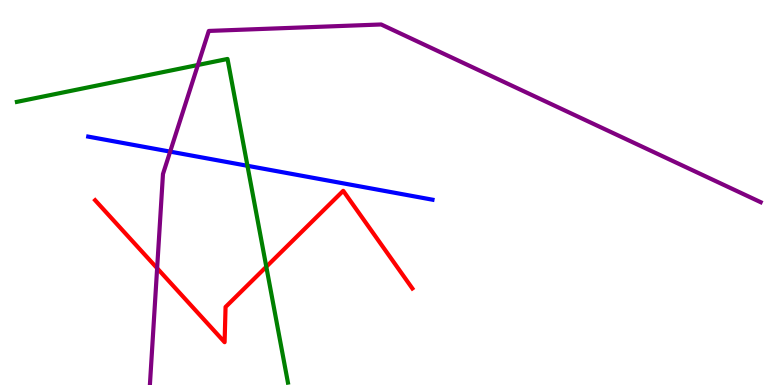[{'lines': ['blue', 'red'], 'intersections': []}, {'lines': ['green', 'red'], 'intersections': [{'x': 3.44, 'y': 3.07}]}, {'lines': ['purple', 'red'], 'intersections': [{'x': 2.03, 'y': 3.03}]}, {'lines': ['blue', 'green'], 'intersections': [{'x': 3.19, 'y': 5.69}]}, {'lines': ['blue', 'purple'], 'intersections': [{'x': 2.2, 'y': 6.06}]}, {'lines': ['green', 'purple'], 'intersections': [{'x': 2.55, 'y': 8.31}]}]